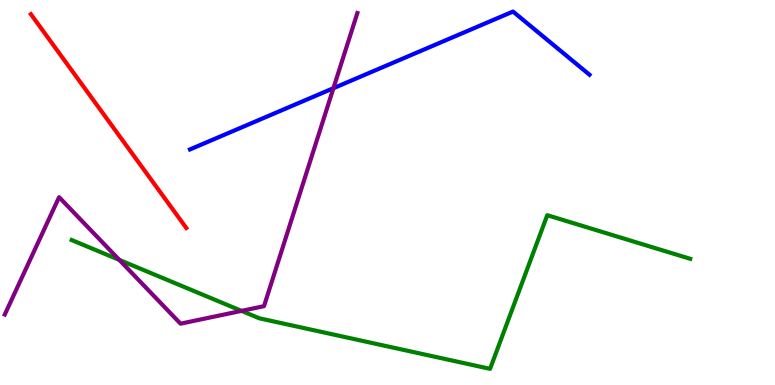[{'lines': ['blue', 'red'], 'intersections': []}, {'lines': ['green', 'red'], 'intersections': []}, {'lines': ['purple', 'red'], 'intersections': []}, {'lines': ['blue', 'green'], 'intersections': []}, {'lines': ['blue', 'purple'], 'intersections': [{'x': 4.3, 'y': 7.71}]}, {'lines': ['green', 'purple'], 'intersections': [{'x': 1.54, 'y': 3.25}, {'x': 3.12, 'y': 1.93}]}]